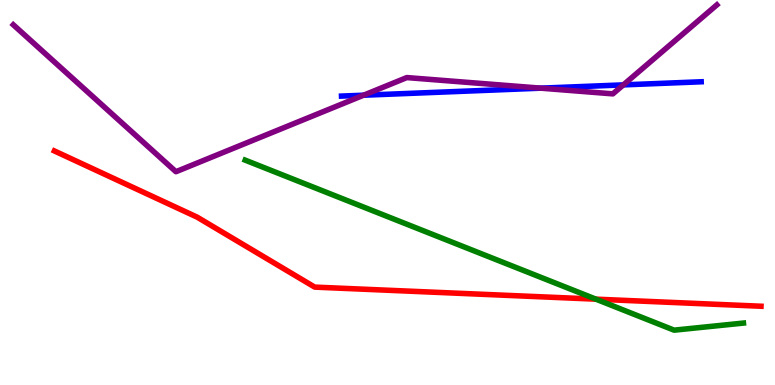[{'lines': ['blue', 'red'], 'intersections': []}, {'lines': ['green', 'red'], 'intersections': [{'x': 7.69, 'y': 2.23}]}, {'lines': ['purple', 'red'], 'intersections': []}, {'lines': ['blue', 'green'], 'intersections': []}, {'lines': ['blue', 'purple'], 'intersections': [{'x': 4.69, 'y': 7.53}, {'x': 6.98, 'y': 7.71}, {'x': 8.04, 'y': 7.8}]}, {'lines': ['green', 'purple'], 'intersections': []}]